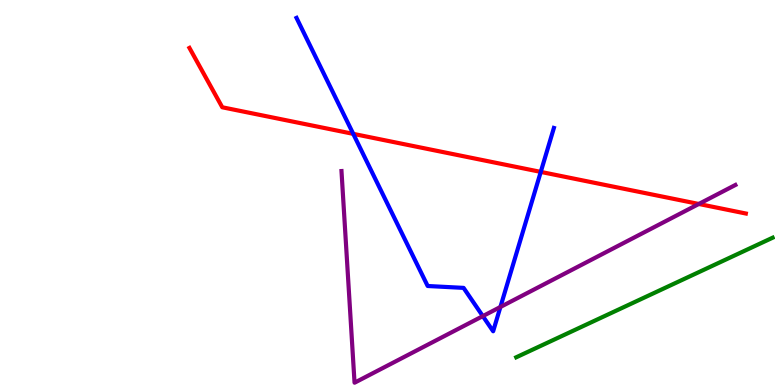[{'lines': ['blue', 'red'], 'intersections': [{'x': 4.56, 'y': 6.52}, {'x': 6.98, 'y': 5.53}]}, {'lines': ['green', 'red'], 'intersections': []}, {'lines': ['purple', 'red'], 'intersections': [{'x': 9.02, 'y': 4.7}]}, {'lines': ['blue', 'green'], 'intersections': []}, {'lines': ['blue', 'purple'], 'intersections': [{'x': 6.23, 'y': 1.79}, {'x': 6.46, 'y': 2.03}]}, {'lines': ['green', 'purple'], 'intersections': []}]